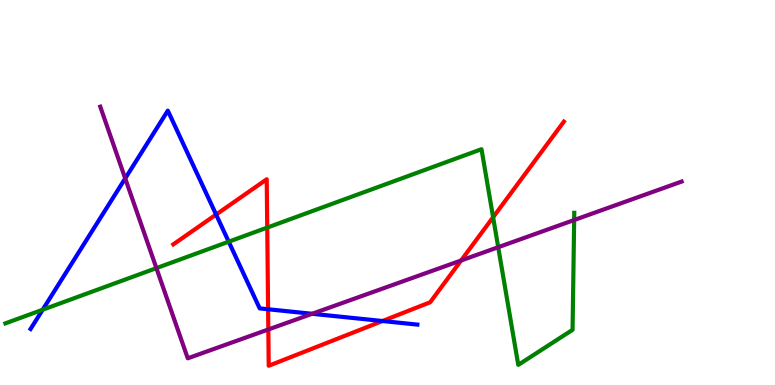[{'lines': ['blue', 'red'], 'intersections': [{'x': 2.79, 'y': 4.43}, {'x': 3.46, 'y': 1.97}, {'x': 4.94, 'y': 1.66}]}, {'lines': ['green', 'red'], 'intersections': [{'x': 3.45, 'y': 4.09}, {'x': 6.36, 'y': 4.36}]}, {'lines': ['purple', 'red'], 'intersections': [{'x': 3.46, 'y': 1.44}, {'x': 5.95, 'y': 3.23}]}, {'lines': ['blue', 'green'], 'intersections': [{'x': 0.551, 'y': 1.95}, {'x': 2.95, 'y': 3.72}]}, {'lines': ['blue', 'purple'], 'intersections': [{'x': 1.62, 'y': 5.37}, {'x': 4.03, 'y': 1.85}]}, {'lines': ['green', 'purple'], 'intersections': [{'x': 2.02, 'y': 3.04}, {'x': 6.43, 'y': 3.58}, {'x': 7.41, 'y': 4.29}]}]